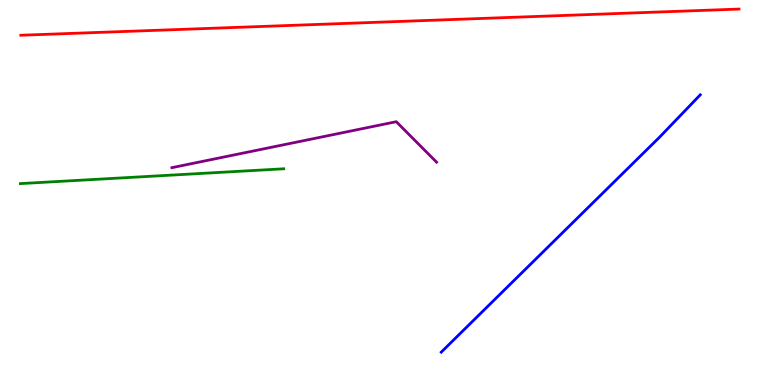[{'lines': ['blue', 'red'], 'intersections': []}, {'lines': ['green', 'red'], 'intersections': []}, {'lines': ['purple', 'red'], 'intersections': []}, {'lines': ['blue', 'green'], 'intersections': []}, {'lines': ['blue', 'purple'], 'intersections': []}, {'lines': ['green', 'purple'], 'intersections': []}]